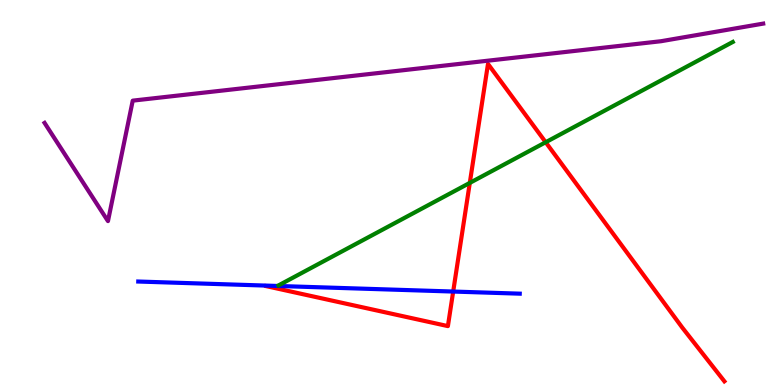[{'lines': ['blue', 'red'], 'intersections': [{'x': 5.85, 'y': 2.43}]}, {'lines': ['green', 'red'], 'intersections': [{'x': 6.06, 'y': 5.25}, {'x': 7.04, 'y': 6.31}]}, {'lines': ['purple', 'red'], 'intersections': []}, {'lines': ['blue', 'green'], 'intersections': []}, {'lines': ['blue', 'purple'], 'intersections': []}, {'lines': ['green', 'purple'], 'intersections': []}]